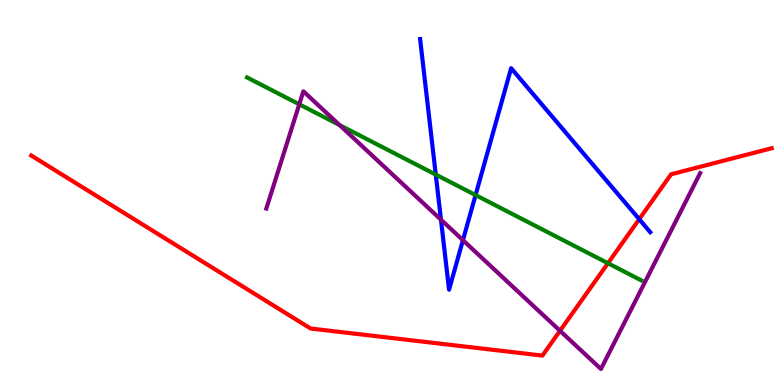[{'lines': ['blue', 'red'], 'intersections': [{'x': 8.25, 'y': 4.31}]}, {'lines': ['green', 'red'], 'intersections': [{'x': 7.84, 'y': 3.16}]}, {'lines': ['purple', 'red'], 'intersections': [{'x': 7.23, 'y': 1.41}]}, {'lines': ['blue', 'green'], 'intersections': [{'x': 5.62, 'y': 5.47}, {'x': 6.14, 'y': 4.93}]}, {'lines': ['blue', 'purple'], 'intersections': [{'x': 5.69, 'y': 4.29}, {'x': 5.97, 'y': 3.76}]}, {'lines': ['green', 'purple'], 'intersections': [{'x': 3.86, 'y': 7.29}, {'x': 4.38, 'y': 6.75}]}]